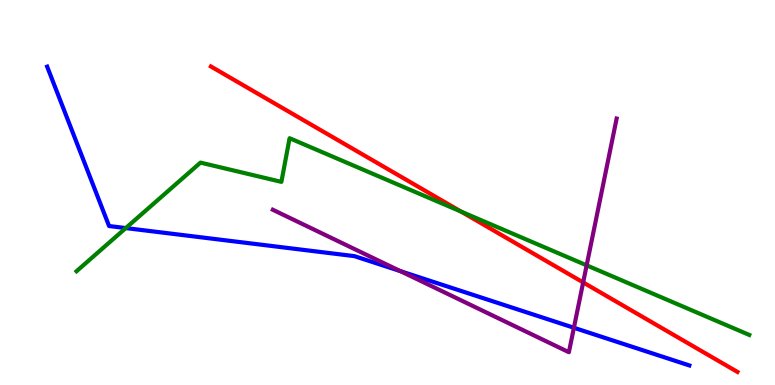[{'lines': ['blue', 'red'], 'intersections': []}, {'lines': ['green', 'red'], 'intersections': [{'x': 5.95, 'y': 4.5}]}, {'lines': ['purple', 'red'], 'intersections': [{'x': 7.52, 'y': 2.66}]}, {'lines': ['blue', 'green'], 'intersections': [{'x': 1.62, 'y': 4.08}]}, {'lines': ['blue', 'purple'], 'intersections': [{'x': 5.17, 'y': 2.96}, {'x': 7.41, 'y': 1.49}]}, {'lines': ['green', 'purple'], 'intersections': [{'x': 7.57, 'y': 3.11}]}]